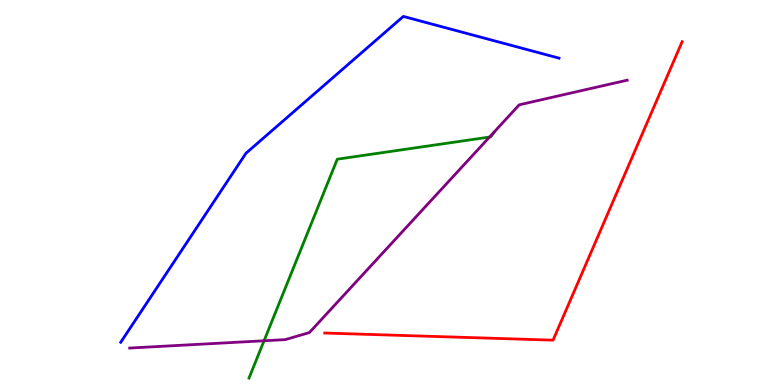[{'lines': ['blue', 'red'], 'intersections': []}, {'lines': ['green', 'red'], 'intersections': []}, {'lines': ['purple', 'red'], 'intersections': []}, {'lines': ['blue', 'green'], 'intersections': []}, {'lines': ['blue', 'purple'], 'intersections': []}, {'lines': ['green', 'purple'], 'intersections': [{'x': 3.41, 'y': 1.15}, {'x': 6.32, 'y': 6.44}]}]